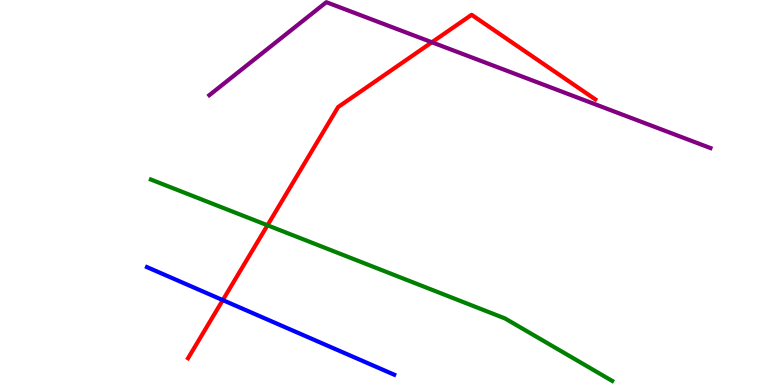[{'lines': ['blue', 'red'], 'intersections': [{'x': 2.87, 'y': 2.21}]}, {'lines': ['green', 'red'], 'intersections': [{'x': 3.45, 'y': 4.15}]}, {'lines': ['purple', 'red'], 'intersections': [{'x': 5.57, 'y': 8.9}]}, {'lines': ['blue', 'green'], 'intersections': []}, {'lines': ['blue', 'purple'], 'intersections': []}, {'lines': ['green', 'purple'], 'intersections': []}]